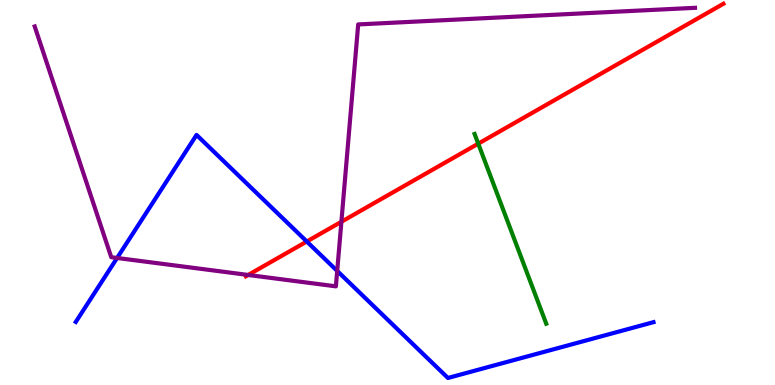[{'lines': ['blue', 'red'], 'intersections': [{'x': 3.96, 'y': 3.73}]}, {'lines': ['green', 'red'], 'intersections': [{'x': 6.17, 'y': 6.27}]}, {'lines': ['purple', 'red'], 'intersections': [{'x': 3.2, 'y': 2.86}, {'x': 4.41, 'y': 4.24}]}, {'lines': ['blue', 'green'], 'intersections': []}, {'lines': ['blue', 'purple'], 'intersections': [{'x': 1.51, 'y': 3.3}, {'x': 4.35, 'y': 2.96}]}, {'lines': ['green', 'purple'], 'intersections': []}]